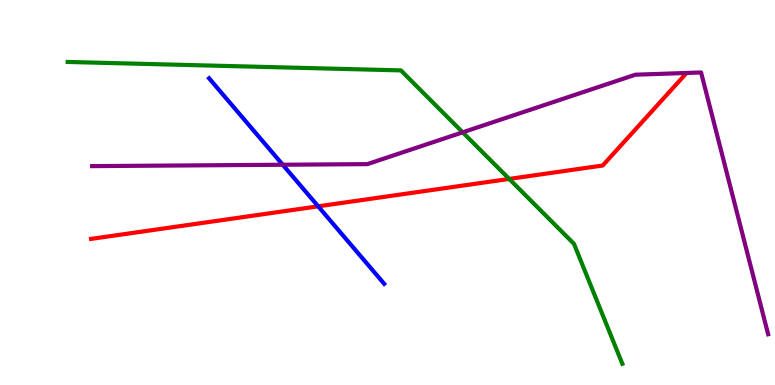[{'lines': ['blue', 'red'], 'intersections': [{'x': 4.11, 'y': 4.64}]}, {'lines': ['green', 'red'], 'intersections': [{'x': 6.57, 'y': 5.35}]}, {'lines': ['purple', 'red'], 'intersections': []}, {'lines': ['blue', 'green'], 'intersections': []}, {'lines': ['blue', 'purple'], 'intersections': [{'x': 3.65, 'y': 5.72}]}, {'lines': ['green', 'purple'], 'intersections': [{'x': 5.97, 'y': 6.56}]}]